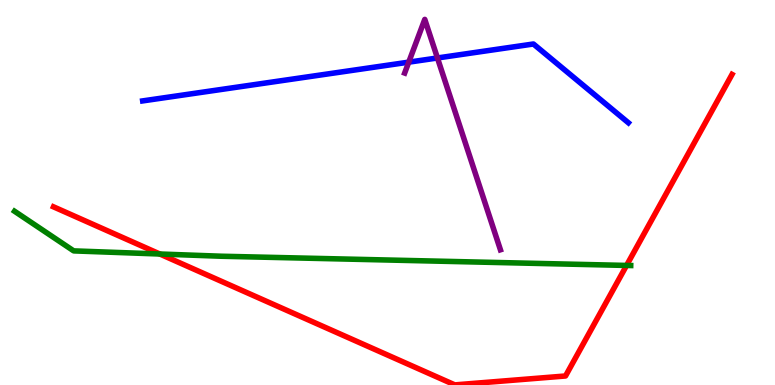[{'lines': ['blue', 'red'], 'intersections': []}, {'lines': ['green', 'red'], 'intersections': [{'x': 2.06, 'y': 3.4}, {'x': 8.08, 'y': 3.11}]}, {'lines': ['purple', 'red'], 'intersections': []}, {'lines': ['blue', 'green'], 'intersections': []}, {'lines': ['blue', 'purple'], 'intersections': [{'x': 5.27, 'y': 8.39}, {'x': 5.64, 'y': 8.49}]}, {'lines': ['green', 'purple'], 'intersections': []}]